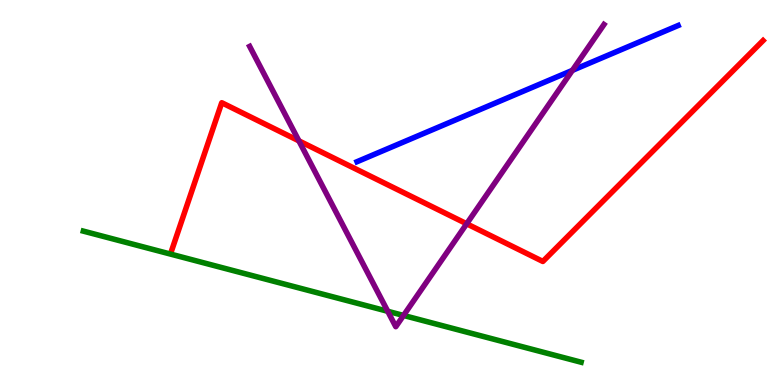[{'lines': ['blue', 'red'], 'intersections': []}, {'lines': ['green', 'red'], 'intersections': []}, {'lines': ['purple', 'red'], 'intersections': [{'x': 3.86, 'y': 6.34}, {'x': 6.02, 'y': 4.19}]}, {'lines': ['blue', 'green'], 'intersections': []}, {'lines': ['blue', 'purple'], 'intersections': [{'x': 7.39, 'y': 8.17}]}, {'lines': ['green', 'purple'], 'intersections': [{'x': 5.0, 'y': 1.91}, {'x': 5.21, 'y': 1.81}]}]